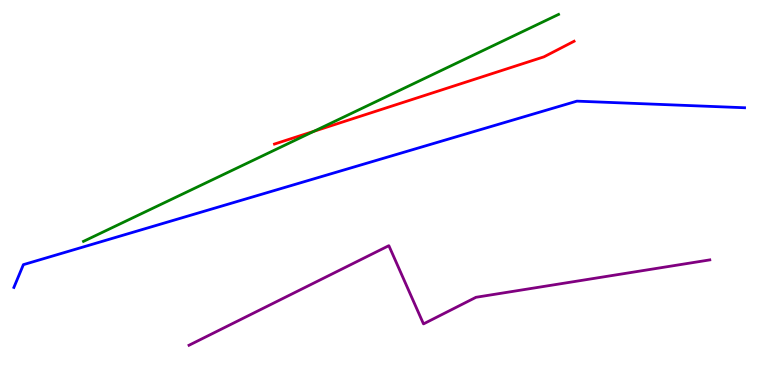[{'lines': ['blue', 'red'], 'intersections': []}, {'lines': ['green', 'red'], 'intersections': [{'x': 4.05, 'y': 6.59}]}, {'lines': ['purple', 'red'], 'intersections': []}, {'lines': ['blue', 'green'], 'intersections': []}, {'lines': ['blue', 'purple'], 'intersections': []}, {'lines': ['green', 'purple'], 'intersections': []}]